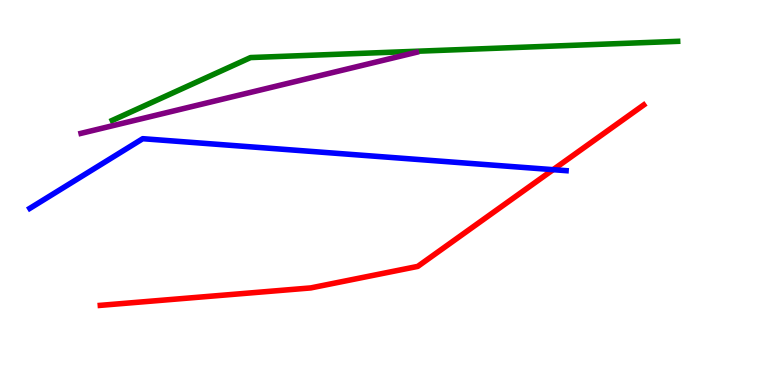[{'lines': ['blue', 'red'], 'intersections': [{'x': 7.14, 'y': 5.59}]}, {'lines': ['green', 'red'], 'intersections': []}, {'lines': ['purple', 'red'], 'intersections': []}, {'lines': ['blue', 'green'], 'intersections': []}, {'lines': ['blue', 'purple'], 'intersections': []}, {'lines': ['green', 'purple'], 'intersections': []}]